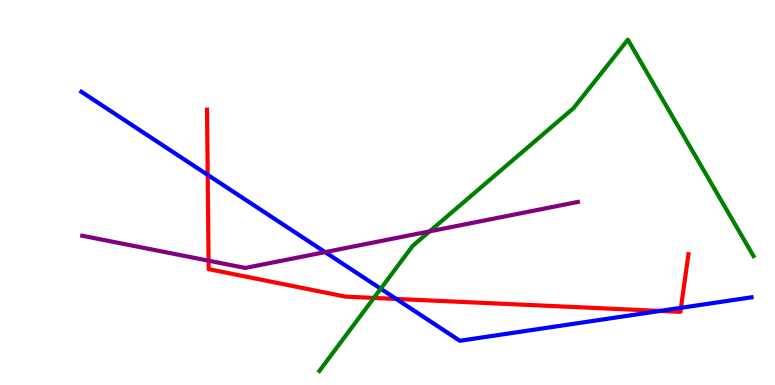[{'lines': ['blue', 'red'], 'intersections': [{'x': 2.68, 'y': 5.46}, {'x': 5.11, 'y': 2.24}, {'x': 8.52, 'y': 1.92}, {'x': 8.79, 'y': 2.0}]}, {'lines': ['green', 'red'], 'intersections': [{'x': 4.82, 'y': 2.26}]}, {'lines': ['purple', 'red'], 'intersections': [{'x': 2.69, 'y': 3.23}]}, {'lines': ['blue', 'green'], 'intersections': [{'x': 4.91, 'y': 2.5}]}, {'lines': ['blue', 'purple'], 'intersections': [{'x': 4.19, 'y': 3.45}]}, {'lines': ['green', 'purple'], 'intersections': [{'x': 5.54, 'y': 3.99}]}]